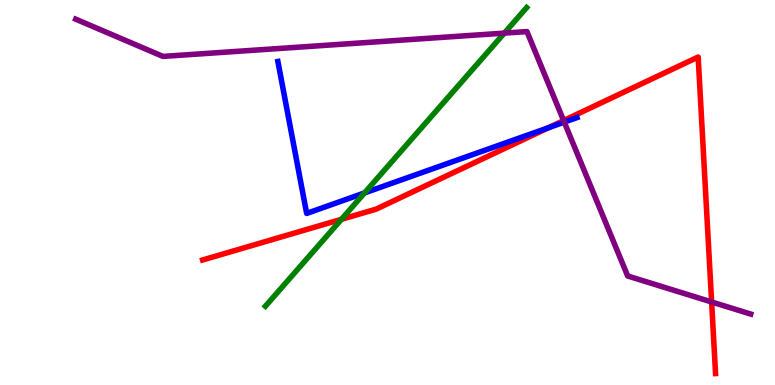[{'lines': ['blue', 'red'], 'intersections': [{'x': 7.08, 'y': 6.68}]}, {'lines': ['green', 'red'], 'intersections': [{'x': 4.41, 'y': 4.3}]}, {'lines': ['purple', 'red'], 'intersections': [{'x': 7.27, 'y': 6.87}, {'x': 9.18, 'y': 2.16}]}, {'lines': ['blue', 'green'], 'intersections': [{'x': 4.7, 'y': 4.99}]}, {'lines': ['blue', 'purple'], 'intersections': [{'x': 7.28, 'y': 6.83}]}, {'lines': ['green', 'purple'], 'intersections': [{'x': 6.51, 'y': 9.14}]}]